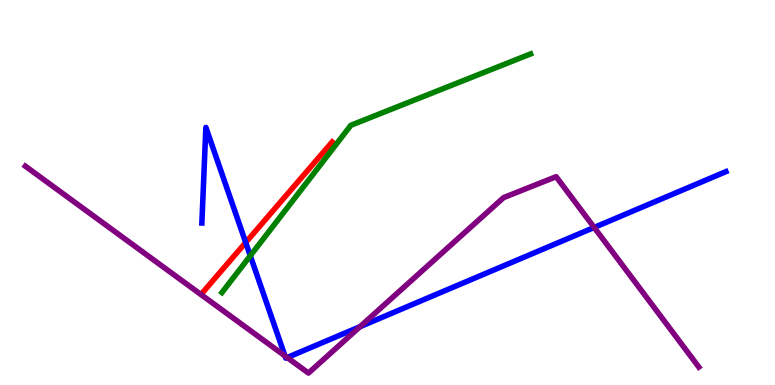[{'lines': ['blue', 'red'], 'intersections': [{'x': 3.17, 'y': 3.7}]}, {'lines': ['green', 'red'], 'intersections': []}, {'lines': ['purple', 'red'], 'intersections': []}, {'lines': ['blue', 'green'], 'intersections': [{'x': 3.23, 'y': 3.36}]}, {'lines': ['blue', 'purple'], 'intersections': [{'x': 3.68, 'y': 0.756}, {'x': 3.71, 'y': 0.713}, {'x': 4.65, 'y': 1.52}, {'x': 7.67, 'y': 4.09}]}, {'lines': ['green', 'purple'], 'intersections': []}]